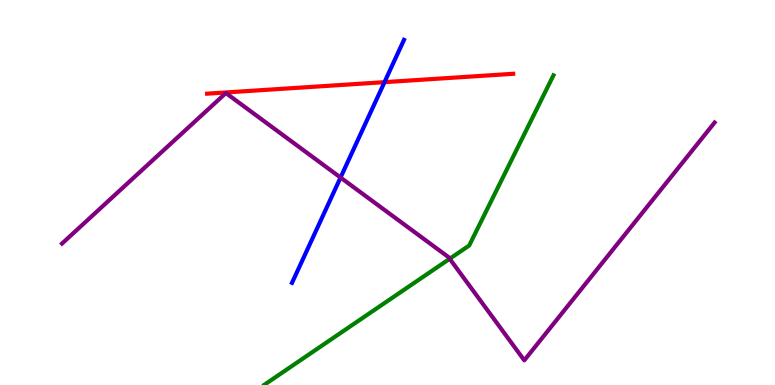[{'lines': ['blue', 'red'], 'intersections': [{'x': 4.96, 'y': 7.87}]}, {'lines': ['green', 'red'], 'intersections': []}, {'lines': ['purple', 'red'], 'intersections': []}, {'lines': ['blue', 'green'], 'intersections': []}, {'lines': ['blue', 'purple'], 'intersections': [{'x': 4.39, 'y': 5.39}]}, {'lines': ['green', 'purple'], 'intersections': [{'x': 5.8, 'y': 3.28}]}]